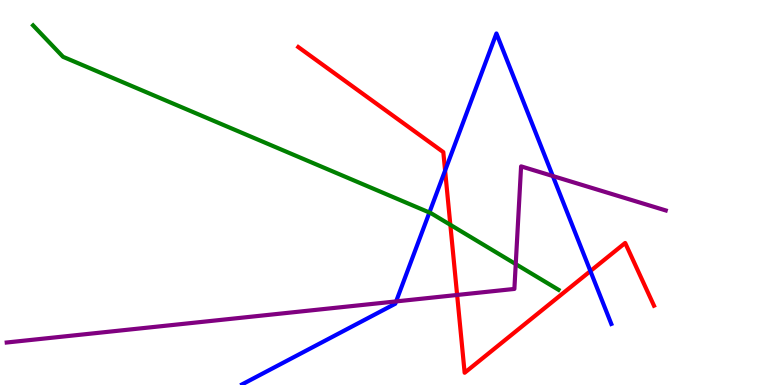[{'lines': ['blue', 'red'], 'intersections': [{'x': 5.74, 'y': 5.57}, {'x': 7.62, 'y': 2.96}]}, {'lines': ['green', 'red'], 'intersections': [{'x': 5.81, 'y': 4.16}]}, {'lines': ['purple', 'red'], 'intersections': [{'x': 5.9, 'y': 2.34}]}, {'lines': ['blue', 'green'], 'intersections': [{'x': 5.54, 'y': 4.48}]}, {'lines': ['blue', 'purple'], 'intersections': [{'x': 5.11, 'y': 2.17}, {'x': 7.13, 'y': 5.43}]}, {'lines': ['green', 'purple'], 'intersections': [{'x': 6.65, 'y': 3.14}]}]